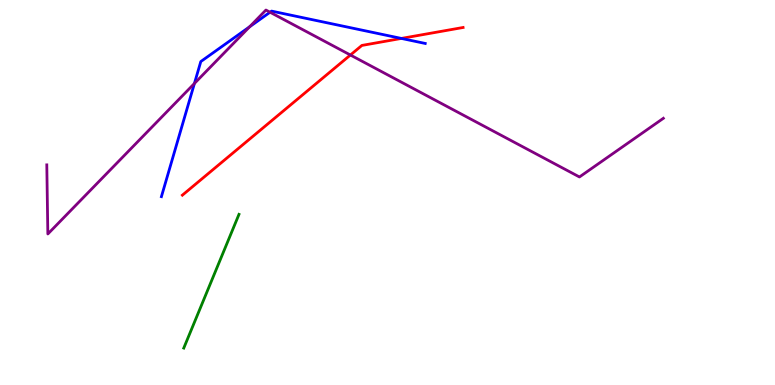[{'lines': ['blue', 'red'], 'intersections': [{'x': 5.18, 'y': 9.0}]}, {'lines': ['green', 'red'], 'intersections': []}, {'lines': ['purple', 'red'], 'intersections': [{'x': 4.52, 'y': 8.57}]}, {'lines': ['blue', 'green'], 'intersections': []}, {'lines': ['blue', 'purple'], 'intersections': [{'x': 2.51, 'y': 7.83}, {'x': 3.22, 'y': 9.3}, {'x': 3.48, 'y': 9.68}]}, {'lines': ['green', 'purple'], 'intersections': []}]